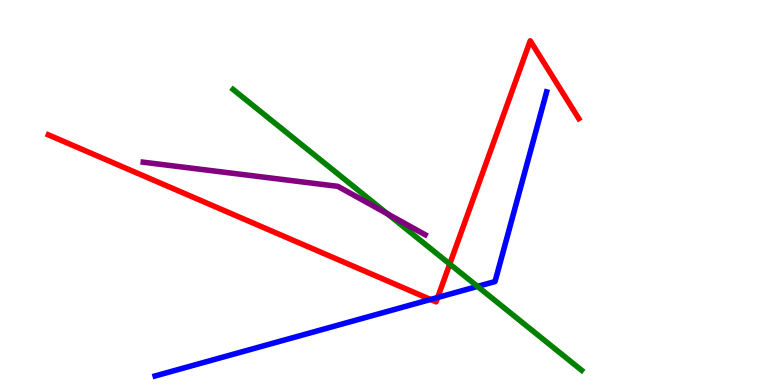[{'lines': ['blue', 'red'], 'intersections': [{'x': 5.56, 'y': 2.22}, {'x': 5.65, 'y': 2.27}]}, {'lines': ['green', 'red'], 'intersections': [{'x': 5.8, 'y': 3.14}]}, {'lines': ['purple', 'red'], 'intersections': []}, {'lines': ['blue', 'green'], 'intersections': [{'x': 6.16, 'y': 2.56}]}, {'lines': ['blue', 'purple'], 'intersections': []}, {'lines': ['green', 'purple'], 'intersections': [{'x': 5.0, 'y': 4.45}]}]